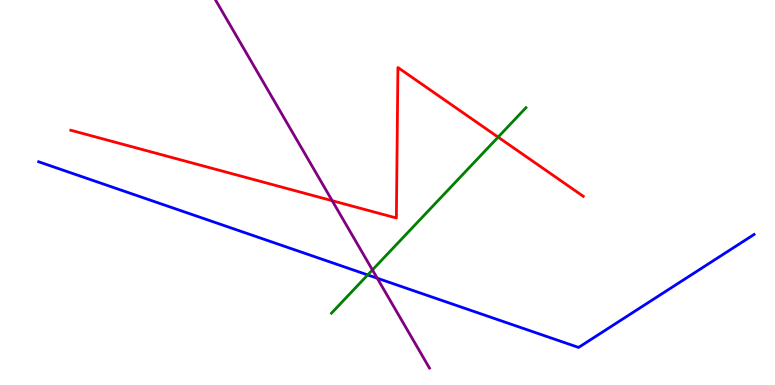[{'lines': ['blue', 'red'], 'intersections': []}, {'lines': ['green', 'red'], 'intersections': [{'x': 6.43, 'y': 6.44}]}, {'lines': ['purple', 'red'], 'intersections': [{'x': 4.29, 'y': 4.79}]}, {'lines': ['blue', 'green'], 'intersections': [{'x': 4.74, 'y': 2.86}]}, {'lines': ['blue', 'purple'], 'intersections': [{'x': 4.87, 'y': 2.77}]}, {'lines': ['green', 'purple'], 'intersections': [{'x': 4.81, 'y': 2.99}]}]